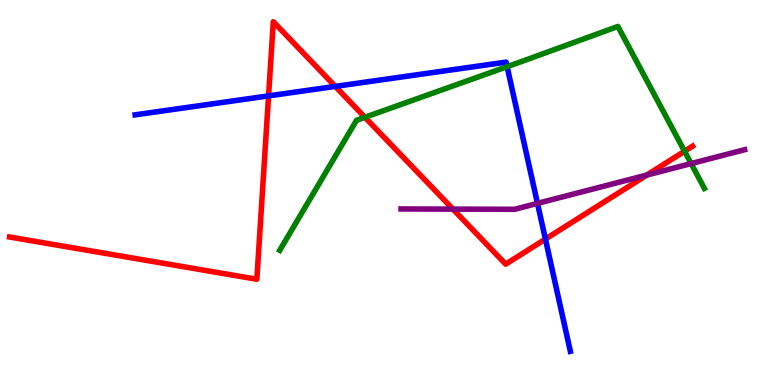[{'lines': ['blue', 'red'], 'intersections': [{'x': 3.47, 'y': 7.51}, {'x': 4.33, 'y': 7.76}, {'x': 7.04, 'y': 3.79}]}, {'lines': ['green', 'red'], 'intersections': [{'x': 4.71, 'y': 6.95}, {'x': 8.83, 'y': 6.07}]}, {'lines': ['purple', 'red'], 'intersections': [{'x': 5.84, 'y': 4.57}, {'x': 8.35, 'y': 5.45}]}, {'lines': ['blue', 'green'], 'intersections': [{'x': 6.54, 'y': 8.27}]}, {'lines': ['blue', 'purple'], 'intersections': [{'x': 6.94, 'y': 4.72}]}, {'lines': ['green', 'purple'], 'intersections': [{'x': 8.92, 'y': 5.75}]}]